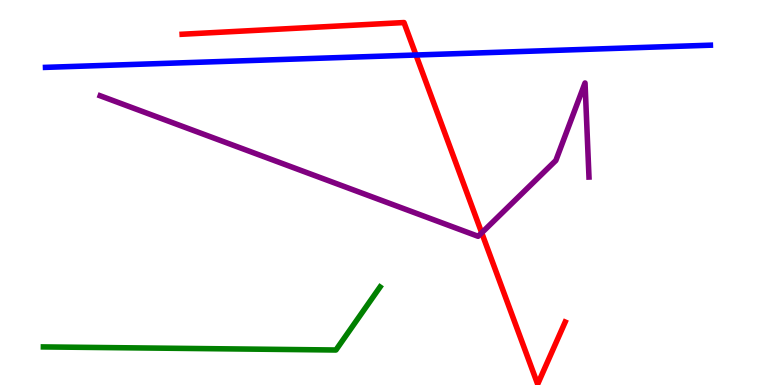[{'lines': ['blue', 'red'], 'intersections': [{'x': 5.37, 'y': 8.57}]}, {'lines': ['green', 'red'], 'intersections': []}, {'lines': ['purple', 'red'], 'intersections': [{'x': 6.22, 'y': 3.95}]}, {'lines': ['blue', 'green'], 'intersections': []}, {'lines': ['blue', 'purple'], 'intersections': []}, {'lines': ['green', 'purple'], 'intersections': []}]